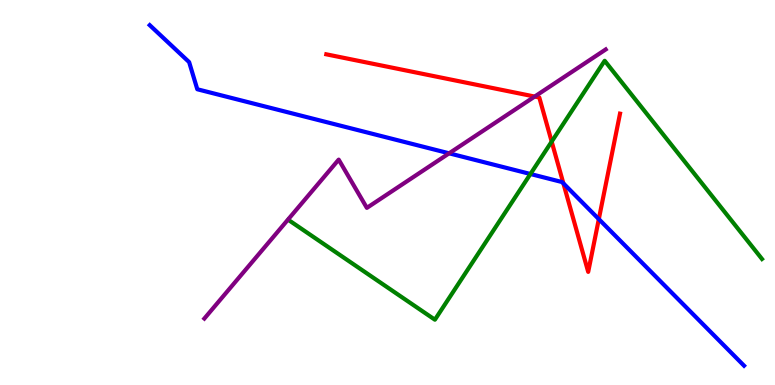[{'lines': ['blue', 'red'], 'intersections': [{'x': 7.27, 'y': 5.24}, {'x': 7.73, 'y': 4.31}]}, {'lines': ['green', 'red'], 'intersections': [{'x': 7.12, 'y': 6.32}]}, {'lines': ['purple', 'red'], 'intersections': [{'x': 6.9, 'y': 7.49}]}, {'lines': ['blue', 'green'], 'intersections': [{'x': 6.84, 'y': 5.48}]}, {'lines': ['blue', 'purple'], 'intersections': [{'x': 5.8, 'y': 6.02}]}, {'lines': ['green', 'purple'], 'intersections': []}]